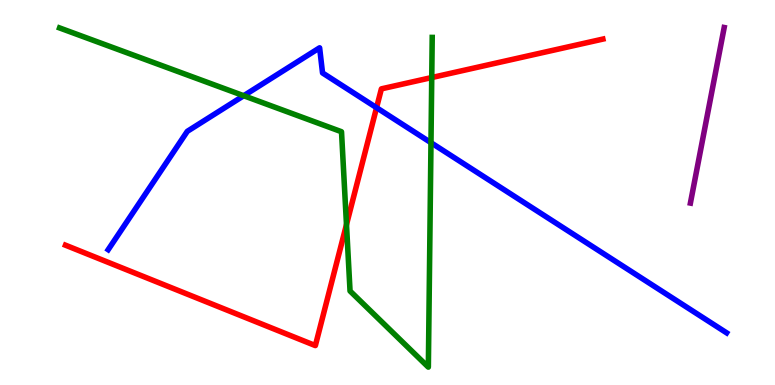[{'lines': ['blue', 'red'], 'intersections': [{'x': 4.86, 'y': 7.2}]}, {'lines': ['green', 'red'], 'intersections': [{'x': 4.47, 'y': 4.17}, {'x': 5.57, 'y': 7.99}]}, {'lines': ['purple', 'red'], 'intersections': []}, {'lines': ['blue', 'green'], 'intersections': [{'x': 3.14, 'y': 7.51}, {'x': 5.56, 'y': 6.29}]}, {'lines': ['blue', 'purple'], 'intersections': []}, {'lines': ['green', 'purple'], 'intersections': []}]